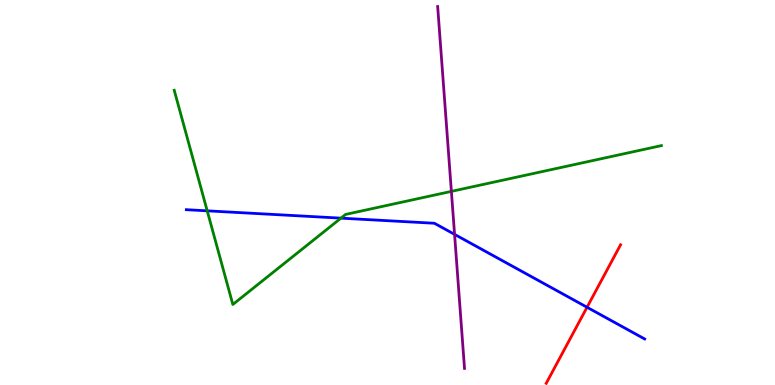[{'lines': ['blue', 'red'], 'intersections': [{'x': 7.57, 'y': 2.02}]}, {'lines': ['green', 'red'], 'intersections': []}, {'lines': ['purple', 'red'], 'intersections': []}, {'lines': ['blue', 'green'], 'intersections': [{'x': 2.67, 'y': 4.52}, {'x': 4.4, 'y': 4.33}]}, {'lines': ['blue', 'purple'], 'intersections': [{'x': 5.87, 'y': 3.91}]}, {'lines': ['green', 'purple'], 'intersections': [{'x': 5.82, 'y': 5.03}]}]